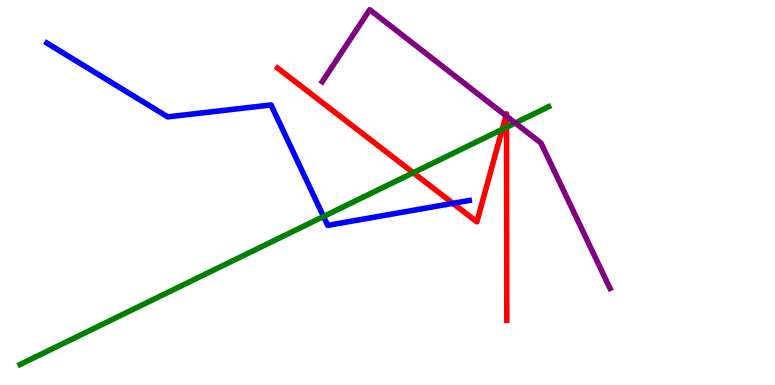[{'lines': ['blue', 'red'], 'intersections': [{'x': 5.84, 'y': 4.72}]}, {'lines': ['green', 'red'], 'intersections': [{'x': 5.33, 'y': 5.51}, {'x': 6.48, 'y': 6.64}, {'x': 6.54, 'y': 6.7}]}, {'lines': ['purple', 'red'], 'intersections': [{'x': 6.53, 'y': 6.99}, {'x': 6.54, 'y': 6.98}]}, {'lines': ['blue', 'green'], 'intersections': [{'x': 4.17, 'y': 4.38}]}, {'lines': ['blue', 'purple'], 'intersections': []}, {'lines': ['green', 'purple'], 'intersections': [{'x': 6.65, 'y': 6.81}]}]